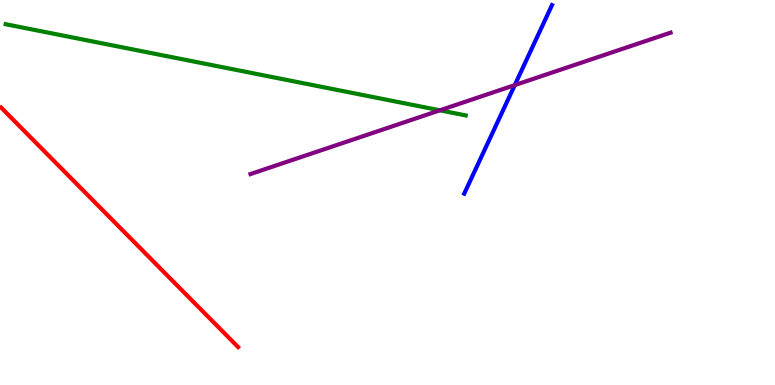[{'lines': ['blue', 'red'], 'intersections': []}, {'lines': ['green', 'red'], 'intersections': []}, {'lines': ['purple', 'red'], 'intersections': []}, {'lines': ['blue', 'green'], 'intersections': []}, {'lines': ['blue', 'purple'], 'intersections': [{'x': 6.64, 'y': 7.79}]}, {'lines': ['green', 'purple'], 'intersections': [{'x': 5.68, 'y': 7.13}]}]